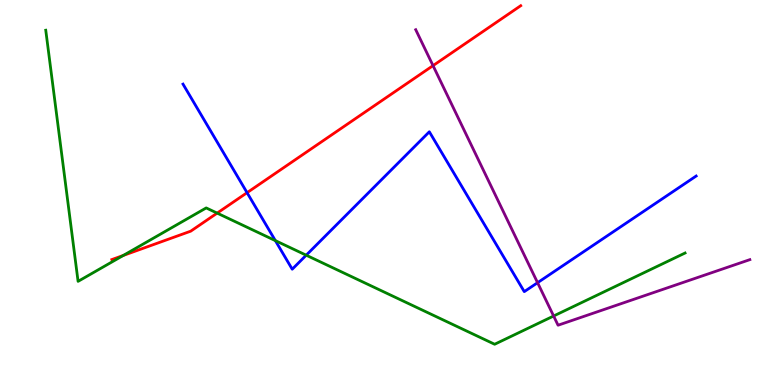[{'lines': ['blue', 'red'], 'intersections': [{'x': 3.19, 'y': 5.0}]}, {'lines': ['green', 'red'], 'intersections': [{'x': 1.59, 'y': 3.36}, {'x': 2.8, 'y': 4.46}]}, {'lines': ['purple', 'red'], 'intersections': [{'x': 5.59, 'y': 8.3}]}, {'lines': ['blue', 'green'], 'intersections': [{'x': 3.55, 'y': 3.75}, {'x': 3.95, 'y': 3.37}]}, {'lines': ['blue', 'purple'], 'intersections': [{'x': 6.94, 'y': 2.66}]}, {'lines': ['green', 'purple'], 'intersections': [{'x': 7.14, 'y': 1.79}]}]